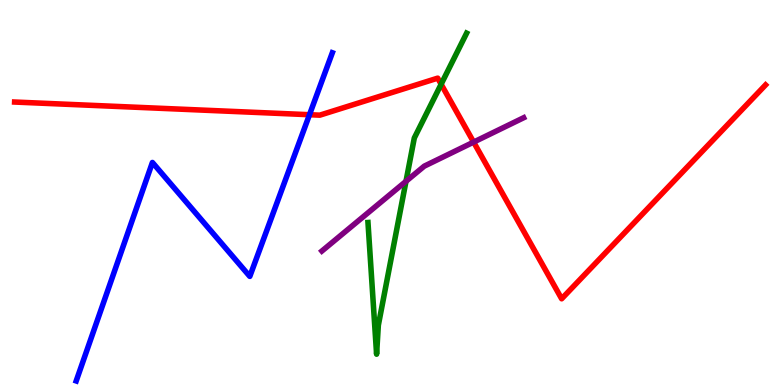[{'lines': ['blue', 'red'], 'intersections': [{'x': 3.99, 'y': 7.02}]}, {'lines': ['green', 'red'], 'intersections': [{'x': 5.69, 'y': 7.81}]}, {'lines': ['purple', 'red'], 'intersections': [{'x': 6.11, 'y': 6.31}]}, {'lines': ['blue', 'green'], 'intersections': []}, {'lines': ['blue', 'purple'], 'intersections': []}, {'lines': ['green', 'purple'], 'intersections': [{'x': 5.24, 'y': 5.29}]}]